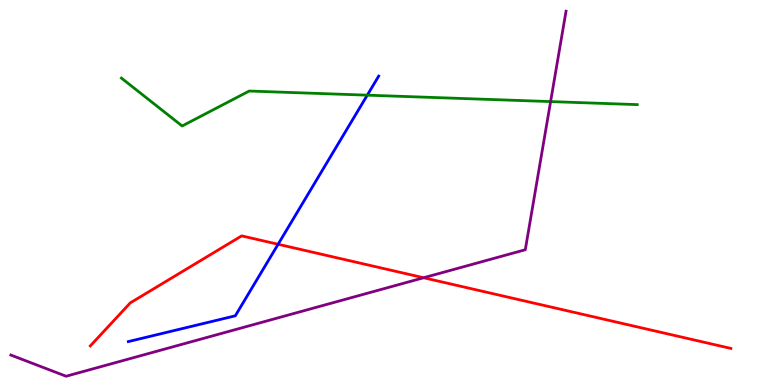[{'lines': ['blue', 'red'], 'intersections': [{'x': 3.59, 'y': 3.66}]}, {'lines': ['green', 'red'], 'intersections': []}, {'lines': ['purple', 'red'], 'intersections': [{'x': 5.47, 'y': 2.79}]}, {'lines': ['blue', 'green'], 'intersections': [{'x': 4.74, 'y': 7.53}]}, {'lines': ['blue', 'purple'], 'intersections': []}, {'lines': ['green', 'purple'], 'intersections': [{'x': 7.1, 'y': 7.36}]}]